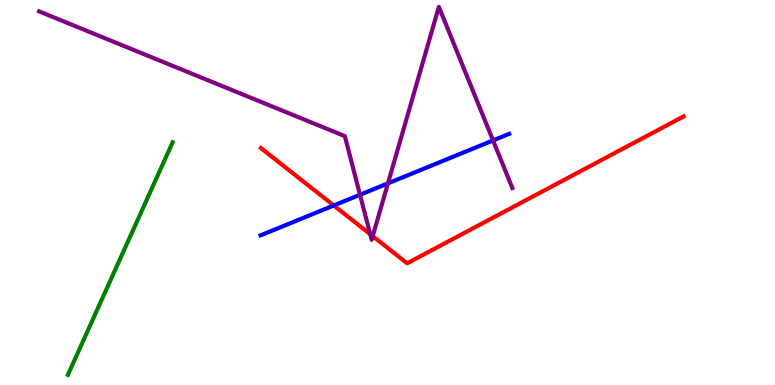[{'lines': ['blue', 'red'], 'intersections': [{'x': 4.31, 'y': 4.66}]}, {'lines': ['green', 'red'], 'intersections': []}, {'lines': ['purple', 'red'], 'intersections': [{'x': 4.78, 'y': 3.92}, {'x': 4.81, 'y': 3.87}]}, {'lines': ['blue', 'green'], 'intersections': []}, {'lines': ['blue', 'purple'], 'intersections': [{'x': 4.65, 'y': 4.94}, {'x': 5.01, 'y': 5.24}, {'x': 6.36, 'y': 6.35}]}, {'lines': ['green', 'purple'], 'intersections': []}]